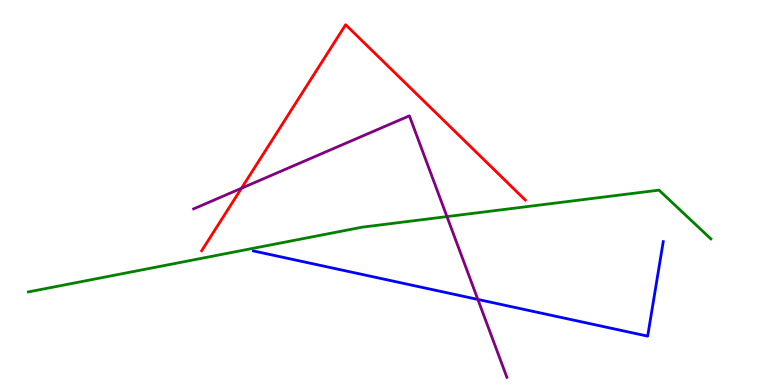[{'lines': ['blue', 'red'], 'intersections': []}, {'lines': ['green', 'red'], 'intersections': []}, {'lines': ['purple', 'red'], 'intersections': [{'x': 3.12, 'y': 5.11}]}, {'lines': ['blue', 'green'], 'intersections': []}, {'lines': ['blue', 'purple'], 'intersections': [{'x': 6.17, 'y': 2.22}]}, {'lines': ['green', 'purple'], 'intersections': [{'x': 5.77, 'y': 4.37}]}]